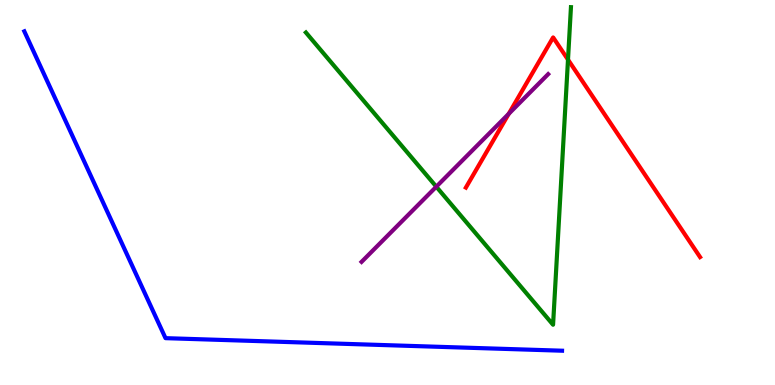[{'lines': ['blue', 'red'], 'intersections': []}, {'lines': ['green', 'red'], 'intersections': [{'x': 7.33, 'y': 8.45}]}, {'lines': ['purple', 'red'], 'intersections': [{'x': 6.56, 'y': 7.04}]}, {'lines': ['blue', 'green'], 'intersections': []}, {'lines': ['blue', 'purple'], 'intersections': []}, {'lines': ['green', 'purple'], 'intersections': [{'x': 5.63, 'y': 5.15}]}]